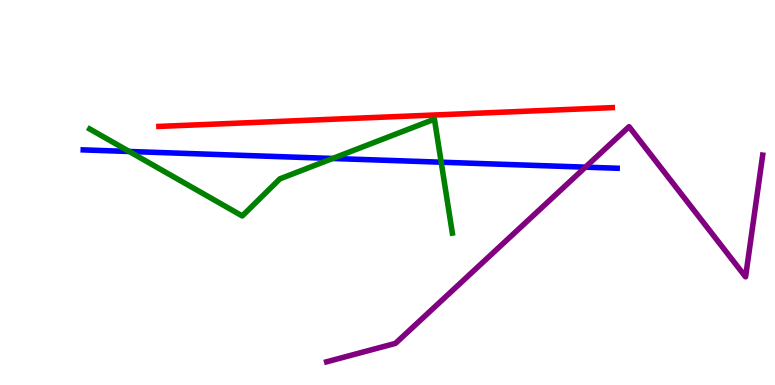[{'lines': ['blue', 'red'], 'intersections': []}, {'lines': ['green', 'red'], 'intersections': []}, {'lines': ['purple', 'red'], 'intersections': []}, {'lines': ['blue', 'green'], 'intersections': [{'x': 1.67, 'y': 6.07}, {'x': 4.29, 'y': 5.88}, {'x': 5.69, 'y': 5.79}]}, {'lines': ['blue', 'purple'], 'intersections': [{'x': 7.55, 'y': 5.66}]}, {'lines': ['green', 'purple'], 'intersections': []}]